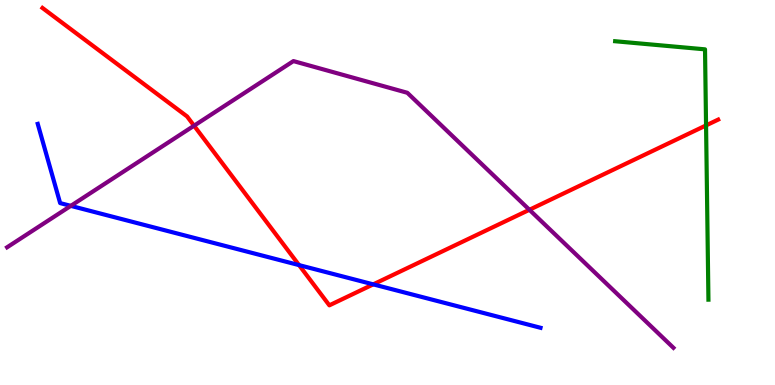[{'lines': ['blue', 'red'], 'intersections': [{'x': 3.86, 'y': 3.11}, {'x': 4.82, 'y': 2.61}]}, {'lines': ['green', 'red'], 'intersections': [{'x': 9.11, 'y': 6.74}]}, {'lines': ['purple', 'red'], 'intersections': [{'x': 2.5, 'y': 6.73}, {'x': 6.83, 'y': 4.55}]}, {'lines': ['blue', 'green'], 'intersections': []}, {'lines': ['blue', 'purple'], 'intersections': [{'x': 0.914, 'y': 4.65}]}, {'lines': ['green', 'purple'], 'intersections': []}]